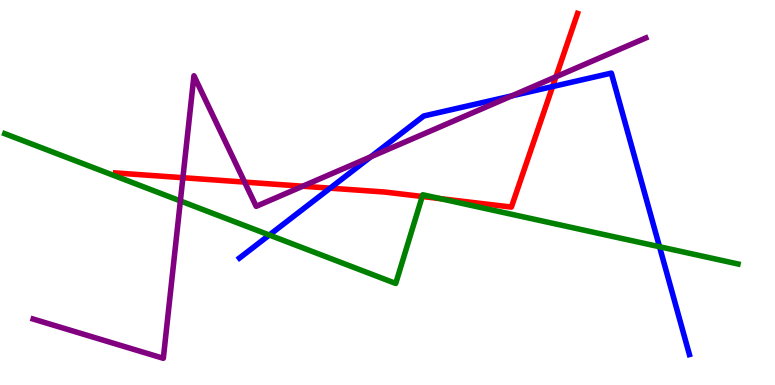[{'lines': ['blue', 'red'], 'intersections': [{'x': 4.26, 'y': 5.11}, {'x': 7.13, 'y': 7.75}]}, {'lines': ['green', 'red'], 'intersections': [{'x': 5.45, 'y': 4.9}, {'x': 5.68, 'y': 4.84}]}, {'lines': ['purple', 'red'], 'intersections': [{'x': 2.36, 'y': 5.38}, {'x': 3.16, 'y': 5.27}, {'x': 3.91, 'y': 5.16}, {'x': 7.17, 'y': 8.01}]}, {'lines': ['blue', 'green'], 'intersections': [{'x': 3.48, 'y': 3.9}, {'x': 8.51, 'y': 3.59}]}, {'lines': ['blue', 'purple'], 'intersections': [{'x': 4.79, 'y': 5.93}, {'x': 6.6, 'y': 7.51}]}, {'lines': ['green', 'purple'], 'intersections': [{'x': 2.33, 'y': 4.78}]}]